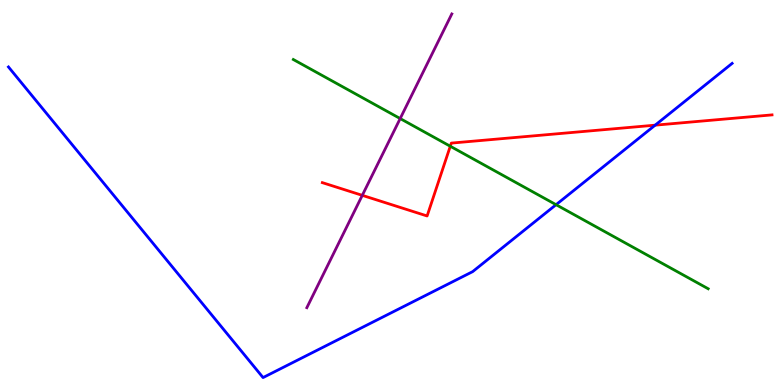[{'lines': ['blue', 'red'], 'intersections': [{'x': 8.45, 'y': 6.75}]}, {'lines': ['green', 'red'], 'intersections': [{'x': 5.81, 'y': 6.2}]}, {'lines': ['purple', 'red'], 'intersections': [{'x': 4.67, 'y': 4.93}]}, {'lines': ['blue', 'green'], 'intersections': [{'x': 7.17, 'y': 4.68}]}, {'lines': ['blue', 'purple'], 'intersections': []}, {'lines': ['green', 'purple'], 'intersections': [{'x': 5.16, 'y': 6.92}]}]